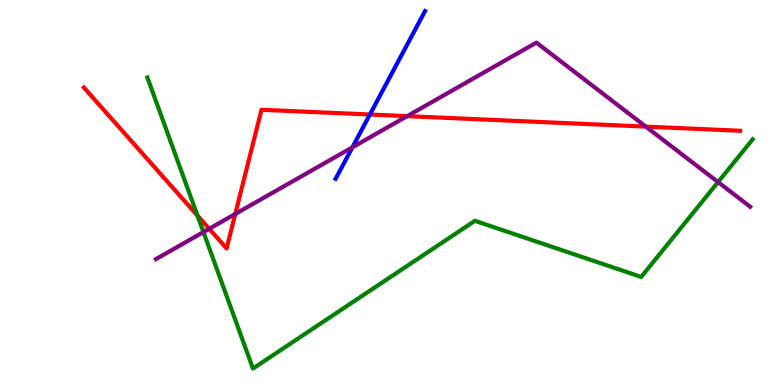[{'lines': ['blue', 'red'], 'intersections': [{'x': 4.77, 'y': 7.03}]}, {'lines': ['green', 'red'], 'intersections': [{'x': 2.55, 'y': 4.4}]}, {'lines': ['purple', 'red'], 'intersections': [{'x': 2.7, 'y': 4.06}, {'x': 3.04, 'y': 4.44}, {'x': 5.25, 'y': 6.98}, {'x': 8.33, 'y': 6.71}]}, {'lines': ['blue', 'green'], 'intersections': []}, {'lines': ['blue', 'purple'], 'intersections': [{'x': 4.55, 'y': 6.17}]}, {'lines': ['green', 'purple'], 'intersections': [{'x': 2.63, 'y': 3.97}, {'x': 9.27, 'y': 5.27}]}]